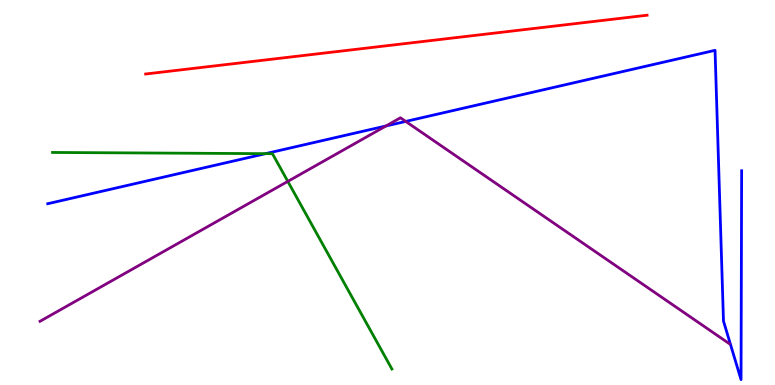[{'lines': ['blue', 'red'], 'intersections': []}, {'lines': ['green', 'red'], 'intersections': []}, {'lines': ['purple', 'red'], 'intersections': []}, {'lines': ['blue', 'green'], 'intersections': [{'x': 3.43, 'y': 6.01}]}, {'lines': ['blue', 'purple'], 'intersections': [{'x': 4.98, 'y': 6.73}, {'x': 5.24, 'y': 6.85}]}, {'lines': ['green', 'purple'], 'intersections': [{'x': 3.71, 'y': 5.29}]}]